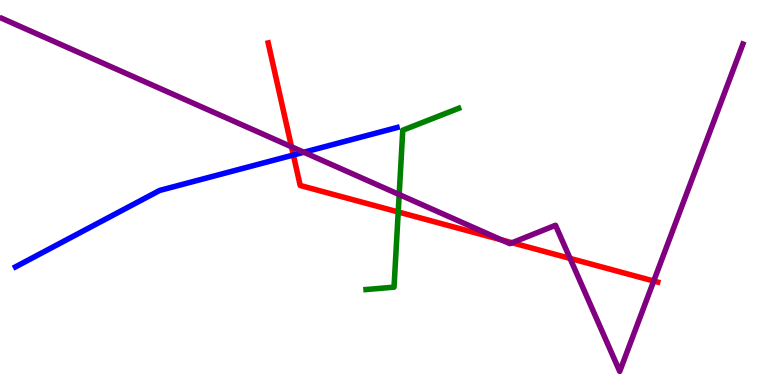[{'lines': ['blue', 'red'], 'intersections': [{'x': 3.79, 'y': 5.97}]}, {'lines': ['green', 'red'], 'intersections': [{'x': 5.14, 'y': 4.49}]}, {'lines': ['purple', 'red'], 'intersections': [{'x': 3.76, 'y': 6.19}, {'x': 6.47, 'y': 3.77}, {'x': 6.61, 'y': 3.7}, {'x': 7.36, 'y': 3.29}, {'x': 8.44, 'y': 2.7}]}, {'lines': ['blue', 'green'], 'intersections': []}, {'lines': ['blue', 'purple'], 'intersections': [{'x': 3.92, 'y': 6.05}]}, {'lines': ['green', 'purple'], 'intersections': [{'x': 5.15, 'y': 4.95}]}]